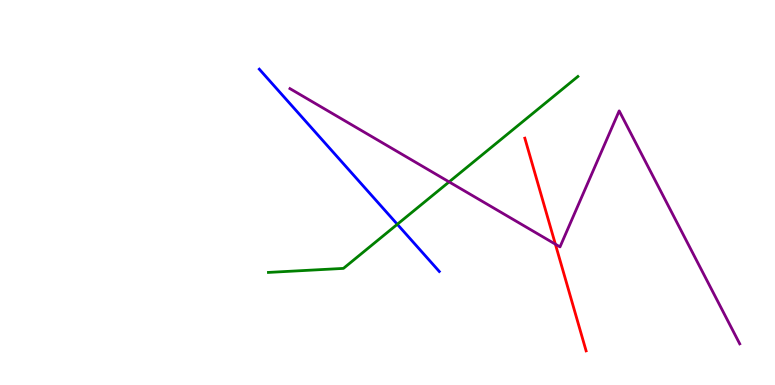[{'lines': ['blue', 'red'], 'intersections': []}, {'lines': ['green', 'red'], 'intersections': []}, {'lines': ['purple', 'red'], 'intersections': [{'x': 7.17, 'y': 3.66}]}, {'lines': ['blue', 'green'], 'intersections': [{'x': 5.13, 'y': 4.17}]}, {'lines': ['blue', 'purple'], 'intersections': []}, {'lines': ['green', 'purple'], 'intersections': [{'x': 5.79, 'y': 5.28}]}]